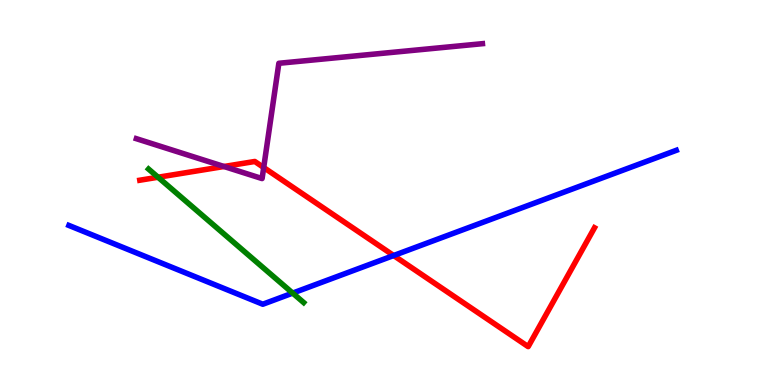[{'lines': ['blue', 'red'], 'intersections': [{'x': 5.08, 'y': 3.36}]}, {'lines': ['green', 'red'], 'intersections': [{'x': 2.04, 'y': 5.4}]}, {'lines': ['purple', 'red'], 'intersections': [{'x': 2.89, 'y': 5.68}, {'x': 3.4, 'y': 5.65}]}, {'lines': ['blue', 'green'], 'intersections': [{'x': 3.78, 'y': 2.39}]}, {'lines': ['blue', 'purple'], 'intersections': []}, {'lines': ['green', 'purple'], 'intersections': []}]